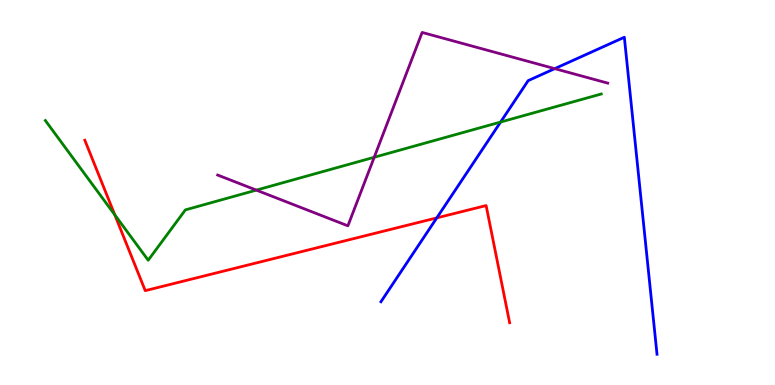[{'lines': ['blue', 'red'], 'intersections': [{'x': 5.64, 'y': 4.34}]}, {'lines': ['green', 'red'], 'intersections': [{'x': 1.48, 'y': 4.42}]}, {'lines': ['purple', 'red'], 'intersections': []}, {'lines': ['blue', 'green'], 'intersections': [{'x': 6.46, 'y': 6.83}]}, {'lines': ['blue', 'purple'], 'intersections': [{'x': 7.16, 'y': 8.22}]}, {'lines': ['green', 'purple'], 'intersections': [{'x': 3.31, 'y': 5.06}, {'x': 4.83, 'y': 5.92}]}]